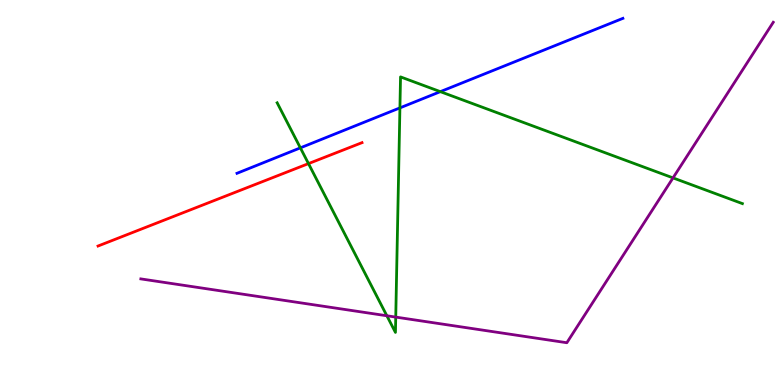[{'lines': ['blue', 'red'], 'intersections': []}, {'lines': ['green', 'red'], 'intersections': [{'x': 3.98, 'y': 5.75}]}, {'lines': ['purple', 'red'], 'intersections': []}, {'lines': ['blue', 'green'], 'intersections': [{'x': 3.88, 'y': 6.16}, {'x': 5.16, 'y': 7.2}, {'x': 5.68, 'y': 7.62}]}, {'lines': ['blue', 'purple'], 'intersections': []}, {'lines': ['green', 'purple'], 'intersections': [{'x': 4.99, 'y': 1.8}, {'x': 5.11, 'y': 1.76}, {'x': 8.68, 'y': 5.38}]}]